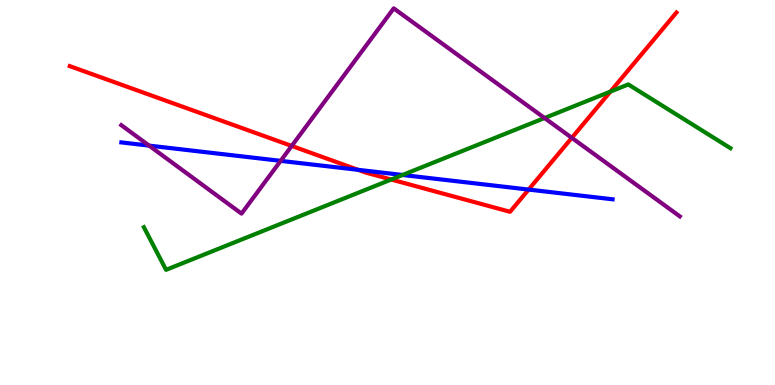[{'lines': ['blue', 'red'], 'intersections': [{'x': 4.62, 'y': 5.59}, {'x': 6.82, 'y': 5.08}]}, {'lines': ['green', 'red'], 'intersections': [{'x': 5.05, 'y': 5.34}, {'x': 7.88, 'y': 7.62}]}, {'lines': ['purple', 'red'], 'intersections': [{'x': 3.76, 'y': 6.21}, {'x': 7.38, 'y': 6.42}]}, {'lines': ['blue', 'green'], 'intersections': [{'x': 5.19, 'y': 5.46}]}, {'lines': ['blue', 'purple'], 'intersections': [{'x': 1.92, 'y': 6.22}, {'x': 3.62, 'y': 5.82}]}, {'lines': ['green', 'purple'], 'intersections': [{'x': 7.03, 'y': 6.93}]}]